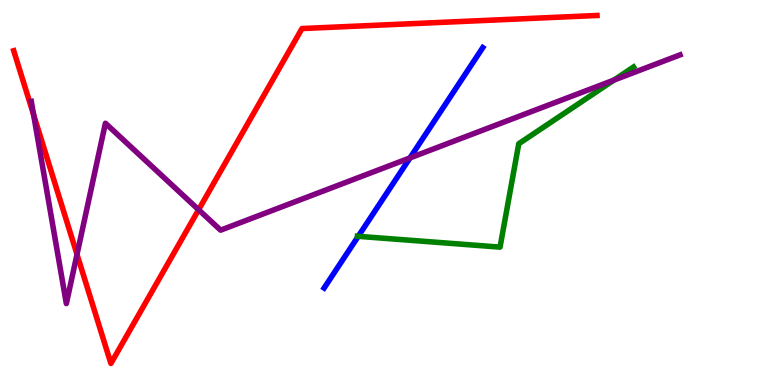[{'lines': ['blue', 'red'], 'intersections': []}, {'lines': ['green', 'red'], 'intersections': []}, {'lines': ['purple', 'red'], 'intersections': [{'x': 0.434, 'y': 7.02}, {'x': 0.994, 'y': 3.39}, {'x': 2.56, 'y': 4.55}]}, {'lines': ['blue', 'green'], 'intersections': [{'x': 4.62, 'y': 3.86}]}, {'lines': ['blue', 'purple'], 'intersections': [{'x': 5.29, 'y': 5.9}]}, {'lines': ['green', 'purple'], 'intersections': [{'x': 7.92, 'y': 7.92}]}]